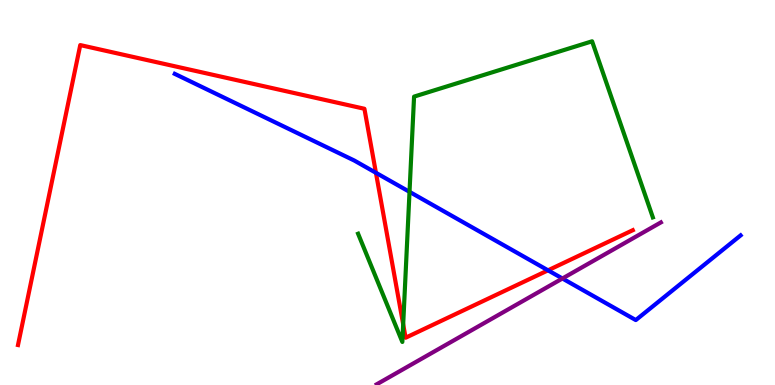[{'lines': ['blue', 'red'], 'intersections': [{'x': 4.85, 'y': 5.51}, {'x': 7.07, 'y': 2.98}]}, {'lines': ['green', 'red'], 'intersections': [{'x': 5.2, 'y': 1.58}]}, {'lines': ['purple', 'red'], 'intersections': []}, {'lines': ['blue', 'green'], 'intersections': [{'x': 5.28, 'y': 5.02}]}, {'lines': ['blue', 'purple'], 'intersections': [{'x': 7.26, 'y': 2.77}]}, {'lines': ['green', 'purple'], 'intersections': []}]